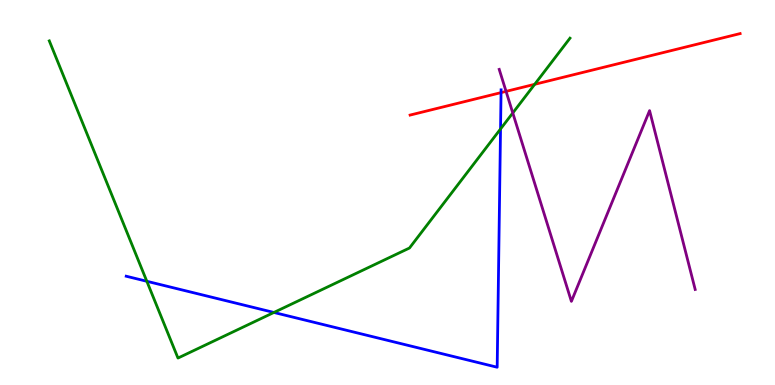[{'lines': ['blue', 'red'], 'intersections': [{'x': 6.47, 'y': 7.59}]}, {'lines': ['green', 'red'], 'intersections': [{'x': 6.9, 'y': 7.81}]}, {'lines': ['purple', 'red'], 'intersections': [{'x': 6.53, 'y': 7.63}]}, {'lines': ['blue', 'green'], 'intersections': [{'x': 1.89, 'y': 2.69}, {'x': 3.53, 'y': 1.88}, {'x': 6.46, 'y': 6.65}]}, {'lines': ['blue', 'purple'], 'intersections': []}, {'lines': ['green', 'purple'], 'intersections': [{'x': 6.62, 'y': 7.07}]}]